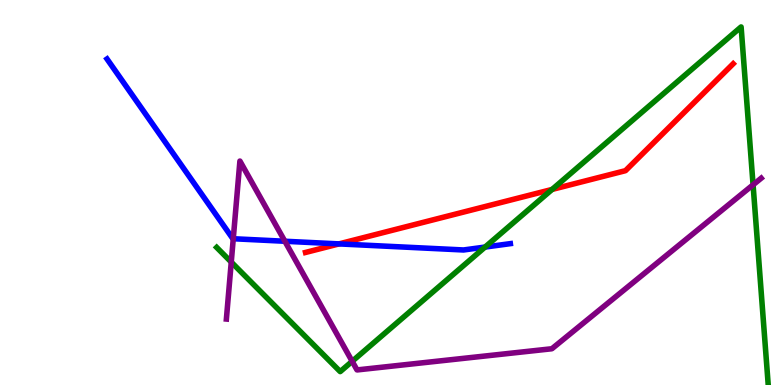[{'lines': ['blue', 'red'], 'intersections': [{'x': 4.37, 'y': 3.67}]}, {'lines': ['green', 'red'], 'intersections': [{'x': 7.12, 'y': 5.08}]}, {'lines': ['purple', 'red'], 'intersections': []}, {'lines': ['blue', 'green'], 'intersections': [{'x': 6.26, 'y': 3.58}]}, {'lines': ['blue', 'purple'], 'intersections': [{'x': 3.01, 'y': 3.8}, {'x': 3.68, 'y': 3.73}]}, {'lines': ['green', 'purple'], 'intersections': [{'x': 2.98, 'y': 3.19}, {'x': 4.54, 'y': 0.615}, {'x': 9.72, 'y': 5.2}]}]